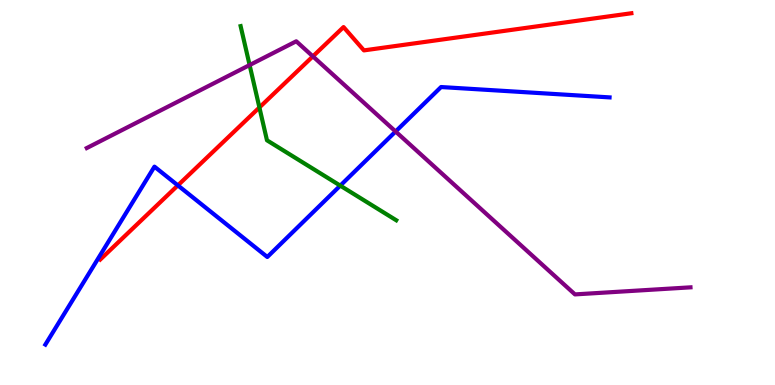[{'lines': ['blue', 'red'], 'intersections': [{'x': 2.29, 'y': 5.18}]}, {'lines': ['green', 'red'], 'intersections': [{'x': 3.35, 'y': 7.21}]}, {'lines': ['purple', 'red'], 'intersections': [{'x': 4.04, 'y': 8.54}]}, {'lines': ['blue', 'green'], 'intersections': [{'x': 4.39, 'y': 5.18}]}, {'lines': ['blue', 'purple'], 'intersections': [{'x': 5.1, 'y': 6.58}]}, {'lines': ['green', 'purple'], 'intersections': [{'x': 3.22, 'y': 8.31}]}]